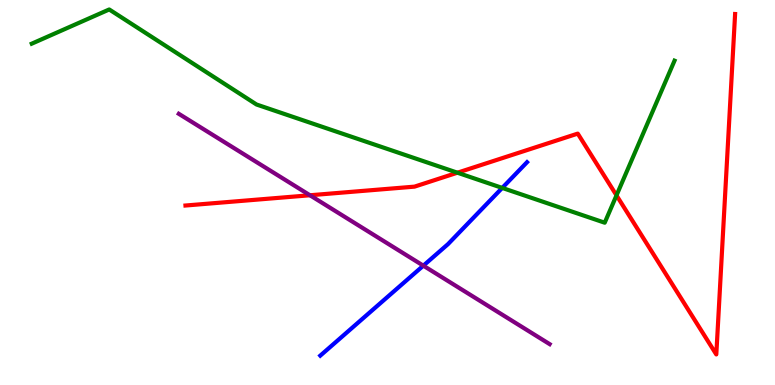[{'lines': ['blue', 'red'], 'intersections': []}, {'lines': ['green', 'red'], 'intersections': [{'x': 5.9, 'y': 5.51}, {'x': 7.95, 'y': 4.93}]}, {'lines': ['purple', 'red'], 'intersections': [{'x': 4.0, 'y': 4.93}]}, {'lines': ['blue', 'green'], 'intersections': [{'x': 6.48, 'y': 5.12}]}, {'lines': ['blue', 'purple'], 'intersections': [{'x': 5.46, 'y': 3.1}]}, {'lines': ['green', 'purple'], 'intersections': []}]